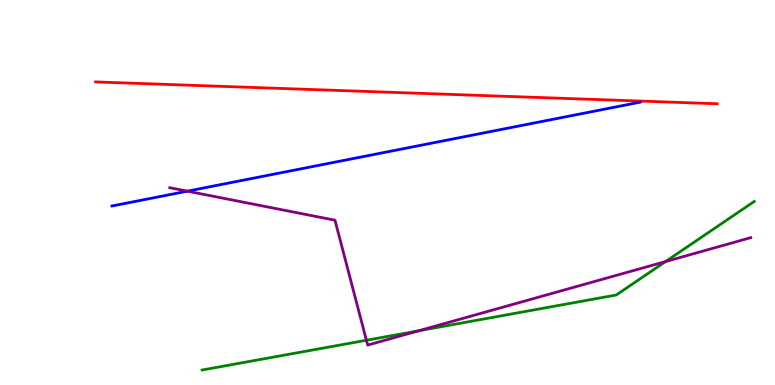[{'lines': ['blue', 'red'], 'intersections': []}, {'lines': ['green', 'red'], 'intersections': []}, {'lines': ['purple', 'red'], 'intersections': []}, {'lines': ['blue', 'green'], 'intersections': []}, {'lines': ['blue', 'purple'], 'intersections': [{'x': 2.42, 'y': 5.03}]}, {'lines': ['green', 'purple'], 'intersections': [{'x': 4.73, 'y': 1.16}, {'x': 5.4, 'y': 1.41}, {'x': 8.59, 'y': 3.21}]}]